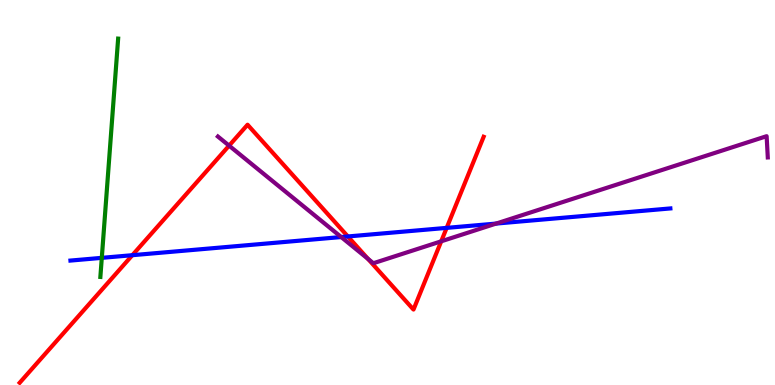[{'lines': ['blue', 'red'], 'intersections': [{'x': 1.71, 'y': 3.37}, {'x': 4.49, 'y': 3.86}, {'x': 5.76, 'y': 4.08}]}, {'lines': ['green', 'red'], 'intersections': []}, {'lines': ['purple', 'red'], 'intersections': [{'x': 2.96, 'y': 6.22}, {'x': 4.75, 'y': 3.28}, {'x': 5.69, 'y': 3.73}]}, {'lines': ['blue', 'green'], 'intersections': [{'x': 1.31, 'y': 3.3}]}, {'lines': ['blue', 'purple'], 'intersections': [{'x': 4.4, 'y': 3.84}, {'x': 6.4, 'y': 4.19}]}, {'lines': ['green', 'purple'], 'intersections': []}]